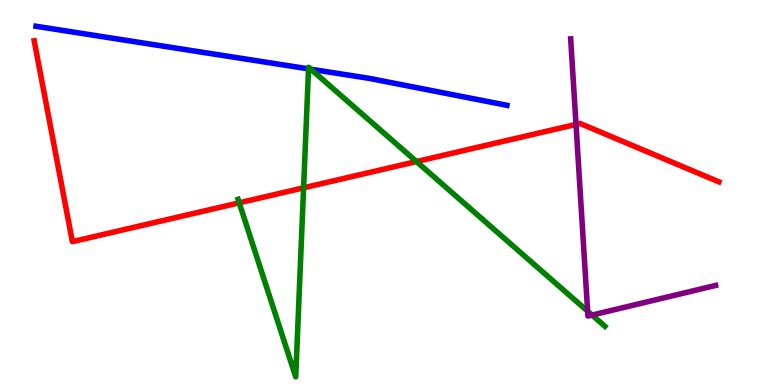[{'lines': ['blue', 'red'], 'intersections': []}, {'lines': ['green', 'red'], 'intersections': [{'x': 3.09, 'y': 4.73}, {'x': 3.92, 'y': 5.12}, {'x': 5.37, 'y': 5.8}]}, {'lines': ['purple', 'red'], 'intersections': [{'x': 7.43, 'y': 6.77}]}, {'lines': ['blue', 'green'], 'intersections': [{'x': 3.98, 'y': 8.21}, {'x': 4.01, 'y': 8.2}]}, {'lines': ['blue', 'purple'], 'intersections': []}, {'lines': ['green', 'purple'], 'intersections': [{'x': 7.58, 'y': 1.92}, {'x': 7.64, 'y': 1.82}]}]